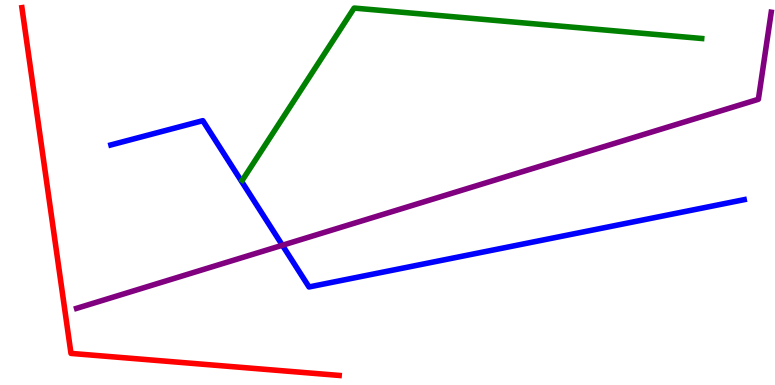[{'lines': ['blue', 'red'], 'intersections': []}, {'lines': ['green', 'red'], 'intersections': []}, {'lines': ['purple', 'red'], 'intersections': []}, {'lines': ['blue', 'green'], 'intersections': []}, {'lines': ['blue', 'purple'], 'intersections': [{'x': 3.64, 'y': 3.63}]}, {'lines': ['green', 'purple'], 'intersections': []}]